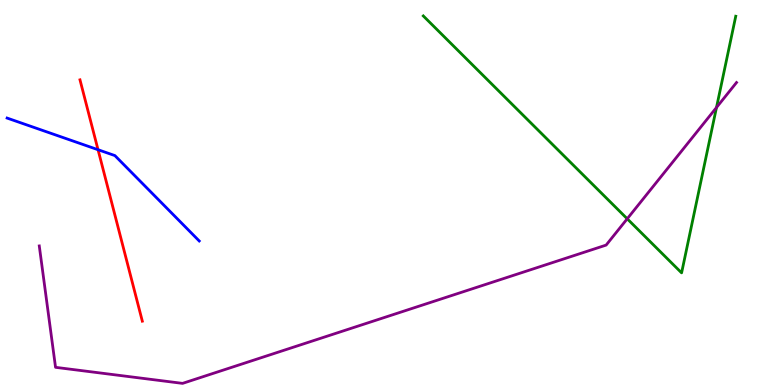[{'lines': ['blue', 'red'], 'intersections': [{'x': 1.26, 'y': 6.11}]}, {'lines': ['green', 'red'], 'intersections': []}, {'lines': ['purple', 'red'], 'intersections': []}, {'lines': ['blue', 'green'], 'intersections': []}, {'lines': ['blue', 'purple'], 'intersections': []}, {'lines': ['green', 'purple'], 'intersections': [{'x': 8.09, 'y': 4.32}, {'x': 9.25, 'y': 7.21}]}]